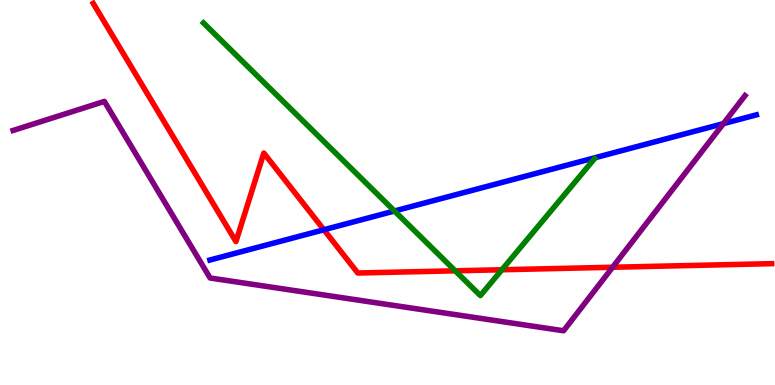[{'lines': ['blue', 'red'], 'intersections': [{'x': 4.18, 'y': 4.03}]}, {'lines': ['green', 'red'], 'intersections': [{'x': 5.87, 'y': 2.97}, {'x': 6.48, 'y': 2.99}]}, {'lines': ['purple', 'red'], 'intersections': [{'x': 7.9, 'y': 3.06}]}, {'lines': ['blue', 'green'], 'intersections': [{'x': 5.09, 'y': 4.52}]}, {'lines': ['blue', 'purple'], 'intersections': [{'x': 9.33, 'y': 6.79}]}, {'lines': ['green', 'purple'], 'intersections': []}]